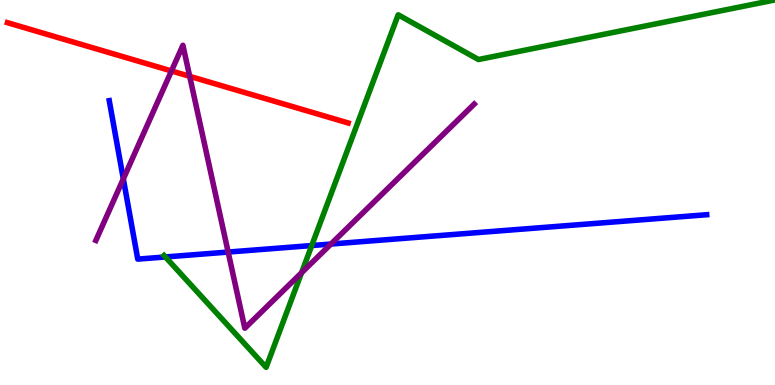[{'lines': ['blue', 'red'], 'intersections': []}, {'lines': ['green', 'red'], 'intersections': []}, {'lines': ['purple', 'red'], 'intersections': [{'x': 2.21, 'y': 8.16}, {'x': 2.45, 'y': 8.02}]}, {'lines': ['blue', 'green'], 'intersections': [{'x': 2.13, 'y': 3.33}, {'x': 4.02, 'y': 3.62}]}, {'lines': ['blue', 'purple'], 'intersections': [{'x': 1.59, 'y': 5.35}, {'x': 2.94, 'y': 3.45}, {'x': 4.27, 'y': 3.66}]}, {'lines': ['green', 'purple'], 'intersections': [{'x': 3.89, 'y': 2.91}]}]